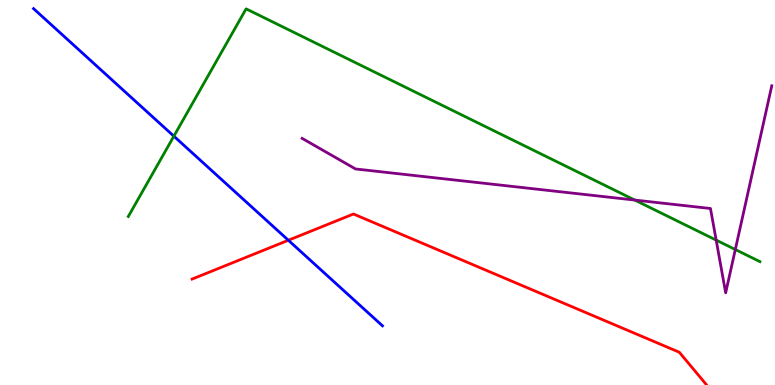[{'lines': ['blue', 'red'], 'intersections': [{'x': 3.72, 'y': 3.76}]}, {'lines': ['green', 'red'], 'intersections': []}, {'lines': ['purple', 'red'], 'intersections': []}, {'lines': ['blue', 'green'], 'intersections': [{'x': 2.24, 'y': 6.46}]}, {'lines': ['blue', 'purple'], 'intersections': []}, {'lines': ['green', 'purple'], 'intersections': [{'x': 8.19, 'y': 4.8}, {'x': 9.24, 'y': 3.76}, {'x': 9.49, 'y': 3.52}]}]